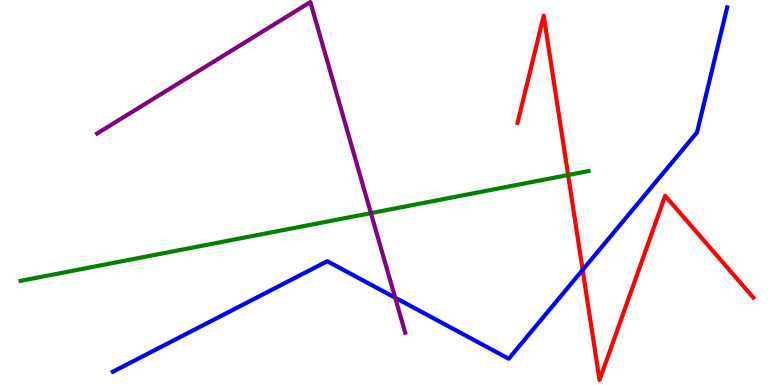[{'lines': ['blue', 'red'], 'intersections': [{'x': 7.52, 'y': 2.99}]}, {'lines': ['green', 'red'], 'intersections': [{'x': 7.33, 'y': 5.45}]}, {'lines': ['purple', 'red'], 'intersections': []}, {'lines': ['blue', 'green'], 'intersections': []}, {'lines': ['blue', 'purple'], 'intersections': [{'x': 5.1, 'y': 2.27}]}, {'lines': ['green', 'purple'], 'intersections': [{'x': 4.79, 'y': 4.46}]}]